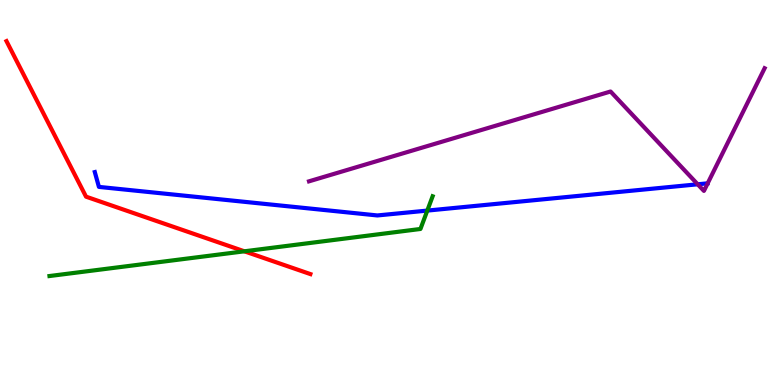[{'lines': ['blue', 'red'], 'intersections': []}, {'lines': ['green', 'red'], 'intersections': [{'x': 3.15, 'y': 3.47}]}, {'lines': ['purple', 'red'], 'intersections': []}, {'lines': ['blue', 'green'], 'intersections': [{'x': 5.51, 'y': 4.53}]}, {'lines': ['blue', 'purple'], 'intersections': [{'x': 9.0, 'y': 5.21}]}, {'lines': ['green', 'purple'], 'intersections': []}]